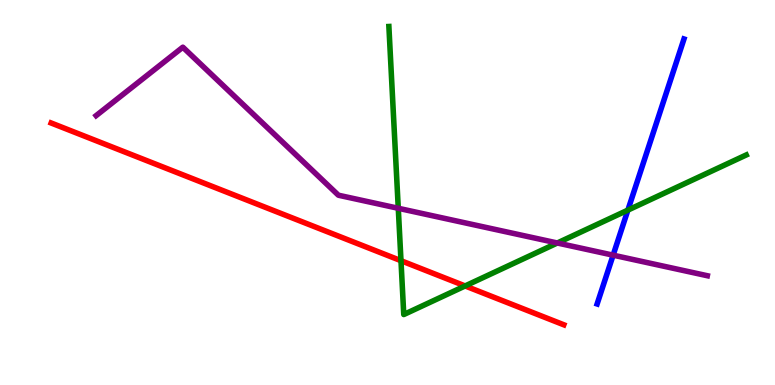[{'lines': ['blue', 'red'], 'intersections': []}, {'lines': ['green', 'red'], 'intersections': [{'x': 5.17, 'y': 3.23}, {'x': 6.0, 'y': 2.57}]}, {'lines': ['purple', 'red'], 'intersections': []}, {'lines': ['blue', 'green'], 'intersections': [{'x': 8.1, 'y': 4.54}]}, {'lines': ['blue', 'purple'], 'intersections': [{'x': 7.91, 'y': 3.37}]}, {'lines': ['green', 'purple'], 'intersections': [{'x': 5.14, 'y': 4.59}, {'x': 7.19, 'y': 3.69}]}]